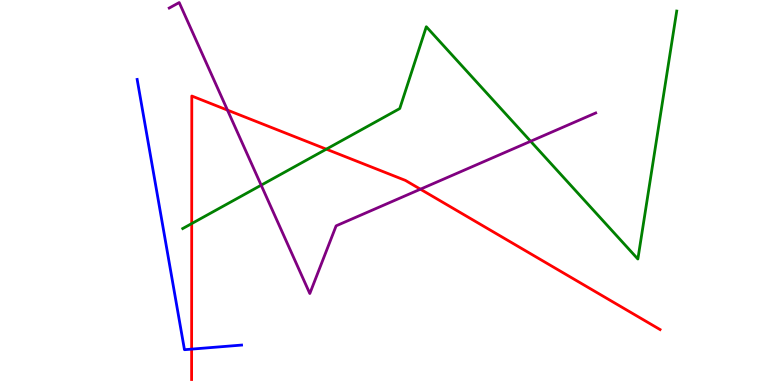[{'lines': ['blue', 'red'], 'intersections': [{'x': 2.47, 'y': 0.932}]}, {'lines': ['green', 'red'], 'intersections': [{'x': 2.47, 'y': 4.19}, {'x': 4.21, 'y': 6.13}]}, {'lines': ['purple', 'red'], 'intersections': [{'x': 2.94, 'y': 7.14}, {'x': 5.42, 'y': 5.09}]}, {'lines': ['blue', 'green'], 'intersections': []}, {'lines': ['blue', 'purple'], 'intersections': []}, {'lines': ['green', 'purple'], 'intersections': [{'x': 3.37, 'y': 5.19}, {'x': 6.85, 'y': 6.33}]}]